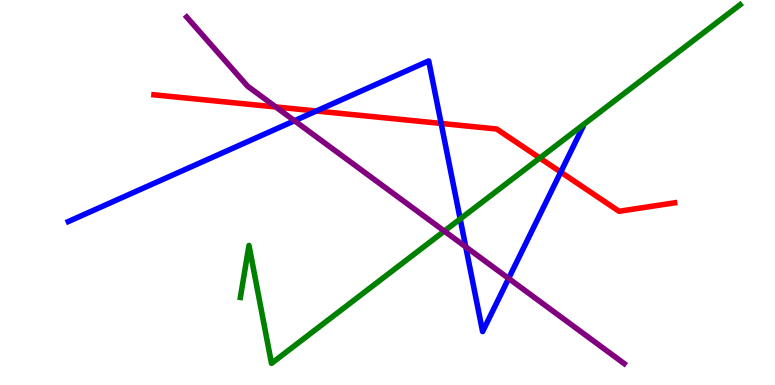[{'lines': ['blue', 'red'], 'intersections': [{'x': 4.08, 'y': 7.12}, {'x': 5.69, 'y': 6.79}, {'x': 7.24, 'y': 5.53}]}, {'lines': ['green', 'red'], 'intersections': [{'x': 6.97, 'y': 5.9}]}, {'lines': ['purple', 'red'], 'intersections': [{'x': 3.56, 'y': 7.22}]}, {'lines': ['blue', 'green'], 'intersections': [{'x': 5.94, 'y': 4.31}]}, {'lines': ['blue', 'purple'], 'intersections': [{'x': 3.8, 'y': 6.86}, {'x': 6.01, 'y': 3.59}, {'x': 6.56, 'y': 2.77}]}, {'lines': ['green', 'purple'], 'intersections': [{'x': 5.73, 'y': 4.0}]}]